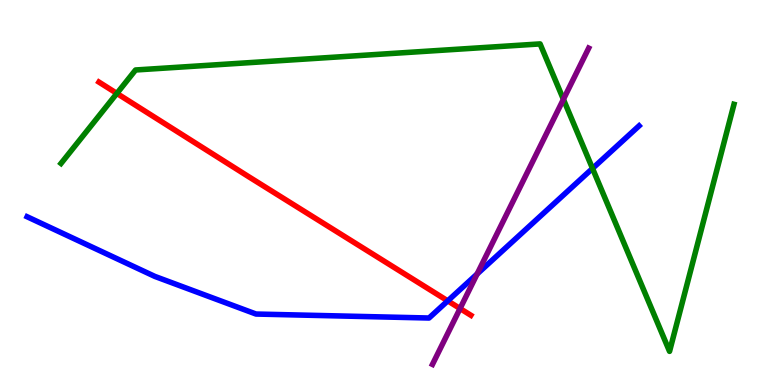[{'lines': ['blue', 'red'], 'intersections': [{'x': 5.78, 'y': 2.19}]}, {'lines': ['green', 'red'], 'intersections': [{'x': 1.51, 'y': 7.57}]}, {'lines': ['purple', 'red'], 'intersections': [{'x': 5.94, 'y': 1.99}]}, {'lines': ['blue', 'green'], 'intersections': [{'x': 7.65, 'y': 5.62}]}, {'lines': ['blue', 'purple'], 'intersections': [{'x': 6.16, 'y': 2.88}]}, {'lines': ['green', 'purple'], 'intersections': [{'x': 7.27, 'y': 7.42}]}]